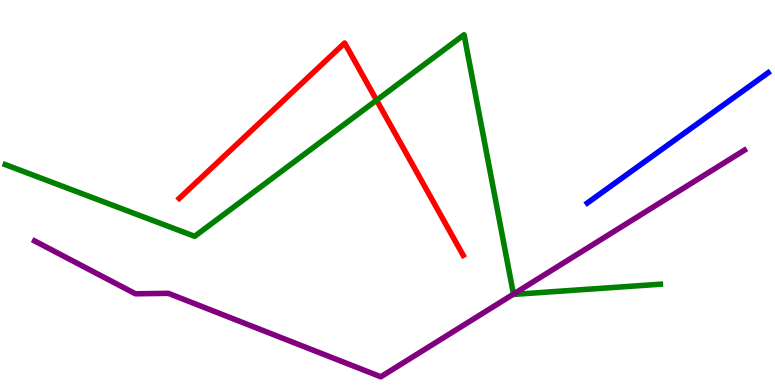[{'lines': ['blue', 'red'], 'intersections': []}, {'lines': ['green', 'red'], 'intersections': [{'x': 4.86, 'y': 7.4}]}, {'lines': ['purple', 'red'], 'intersections': []}, {'lines': ['blue', 'green'], 'intersections': []}, {'lines': ['blue', 'purple'], 'intersections': []}, {'lines': ['green', 'purple'], 'intersections': [{'x': 6.63, 'y': 2.36}]}]